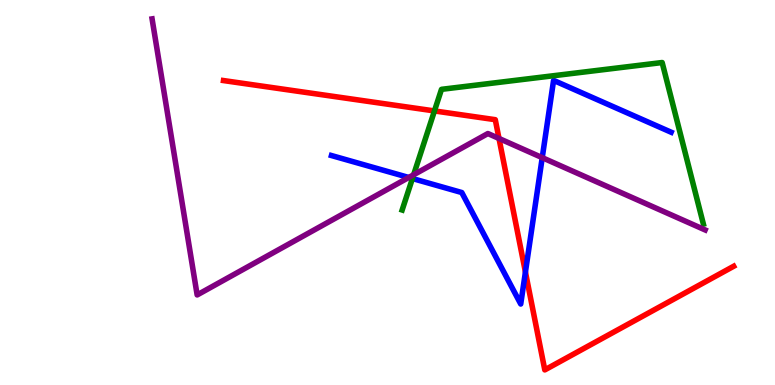[{'lines': ['blue', 'red'], 'intersections': [{'x': 6.78, 'y': 2.93}]}, {'lines': ['green', 'red'], 'intersections': [{'x': 5.61, 'y': 7.12}]}, {'lines': ['purple', 'red'], 'intersections': [{'x': 6.44, 'y': 6.4}]}, {'lines': ['blue', 'green'], 'intersections': [{'x': 5.32, 'y': 5.36}]}, {'lines': ['blue', 'purple'], 'intersections': [{'x': 5.27, 'y': 5.39}, {'x': 7.0, 'y': 5.91}]}, {'lines': ['green', 'purple'], 'intersections': [{'x': 5.34, 'y': 5.46}]}]